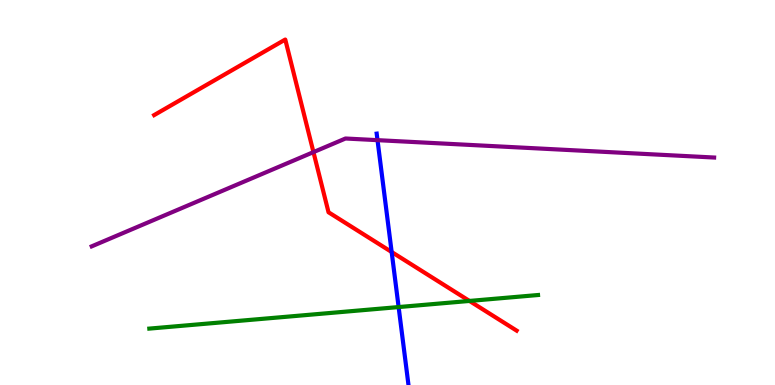[{'lines': ['blue', 'red'], 'intersections': [{'x': 5.05, 'y': 3.45}]}, {'lines': ['green', 'red'], 'intersections': [{'x': 6.06, 'y': 2.18}]}, {'lines': ['purple', 'red'], 'intersections': [{'x': 4.04, 'y': 6.05}]}, {'lines': ['blue', 'green'], 'intersections': [{'x': 5.14, 'y': 2.02}]}, {'lines': ['blue', 'purple'], 'intersections': [{'x': 4.87, 'y': 6.36}]}, {'lines': ['green', 'purple'], 'intersections': []}]